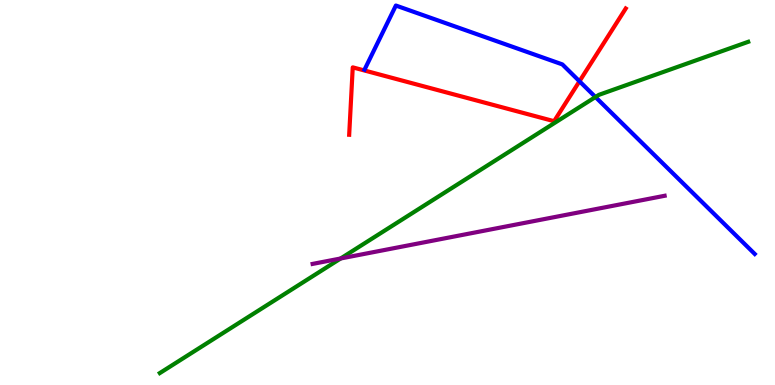[{'lines': ['blue', 'red'], 'intersections': [{'x': 7.48, 'y': 7.89}]}, {'lines': ['green', 'red'], 'intersections': []}, {'lines': ['purple', 'red'], 'intersections': []}, {'lines': ['blue', 'green'], 'intersections': [{'x': 7.68, 'y': 7.48}]}, {'lines': ['blue', 'purple'], 'intersections': []}, {'lines': ['green', 'purple'], 'intersections': [{'x': 4.4, 'y': 3.29}]}]